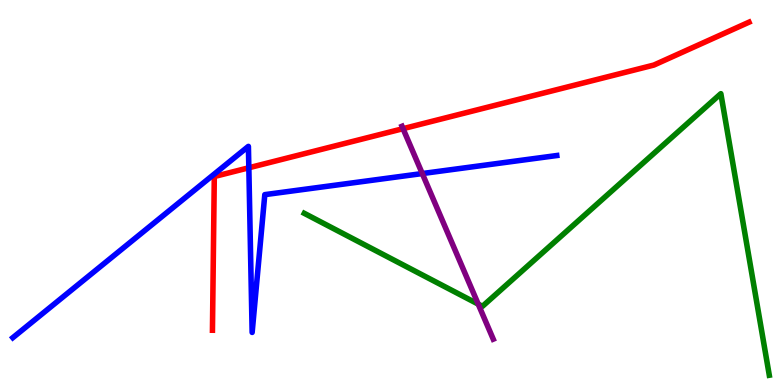[{'lines': ['blue', 'red'], 'intersections': [{'x': 3.21, 'y': 5.64}]}, {'lines': ['green', 'red'], 'intersections': []}, {'lines': ['purple', 'red'], 'intersections': [{'x': 5.2, 'y': 6.66}]}, {'lines': ['blue', 'green'], 'intersections': []}, {'lines': ['blue', 'purple'], 'intersections': [{'x': 5.45, 'y': 5.49}]}, {'lines': ['green', 'purple'], 'intersections': [{'x': 6.17, 'y': 2.1}]}]